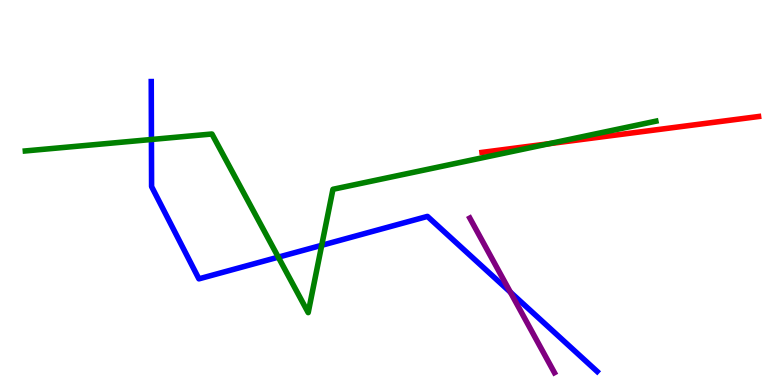[{'lines': ['blue', 'red'], 'intersections': []}, {'lines': ['green', 'red'], 'intersections': [{'x': 7.08, 'y': 6.27}]}, {'lines': ['purple', 'red'], 'intersections': []}, {'lines': ['blue', 'green'], 'intersections': [{'x': 1.95, 'y': 6.38}, {'x': 3.59, 'y': 3.32}, {'x': 4.15, 'y': 3.63}]}, {'lines': ['blue', 'purple'], 'intersections': [{'x': 6.59, 'y': 2.41}]}, {'lines': ['green', 'purple'], 'intersections': []}]